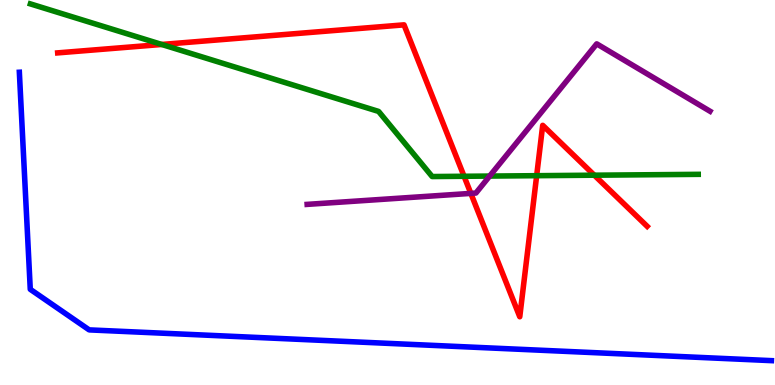[{'lines': ['blue', 'red'], 'intersections': []}, {'lines': ['green', 'red'], 'intersections': [{'x': 2.09, 'y': 8.85}, {'x': 5.99, 'y': 5.42}, {'x': 6.92, 'y': 5.44}, {'x': 7.67, 'y': 5.45}]}, {'lines': ['purple', 'red'], 'intersections': [{'x': 6.08, 'y': 4.98}]}, {'lines': ['blue', 'green'], 'intersections': []}, {'lines': ['blue', 'purple'], 'intersections': []}, {'lines': ['green', 'purple'], 'intersections': [{'x': 6.32, 'y': 5.43}]}]